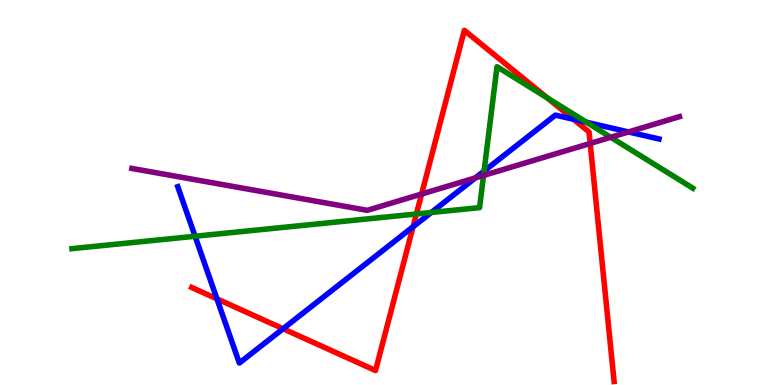[{'lines': ['blue', 'red'], 'intersections': [{'x': 2.8, 'y': 2.24}, {'x': 3.65, 'y': 1.46}, {'x': 5.33, 'y': 4.11}, {'x': 7.4, 'y': 6.9}]}, {'lines': ['green', 'red'], 'intersections': [{'x': 5.37, 'y': 4.44}, {'x': 7.06, 'y': 7.46}]}, {'lines': ['purple', 'red'], 'intersections': [{'x': 5.44, 'y': 4.96}, {'x': 7.62, 'y': 6.27}]}, {'lines': ['blue', 'green'], 'intersections': [{'x': 2.52, 'y': 3.86}, {'x': 5.56, 'y': 4.48}, {'x': 6.25, 'y': 5.56}, {'x': 7.57, 'y': 6.82}]}, {'lines': ['blue', 'purple'], 'intersections': [{'x': 6.13, 'y': 5.38}, {'x': 8.11, 'y': 6.57}]}, {'lines': ['green', 'purple'], 'intersections': [{'x': 6.24, 'y': 5.44}, {'x': 7.88, 'y': 6.43}]}]